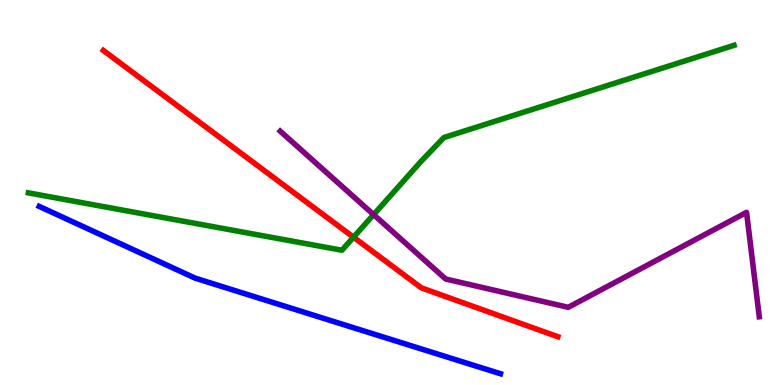[{'lines': ['blue', 'red'], 'intersections': []}, {'lines': ['green', 'red'], 'intersections': [{'x': 4.56, 'y': 3.84}]}, {'lines': ['purple', 'red'], 'intersections': []}, {'lines': ['blue', 'green'], 'intersections': []}, {'lines': ['blue', 'purple'], 'intersections': []}, {'lines': ['green', 'purple'], 'intersections': [{'x': 4.82, 'y': 4.42}]}]